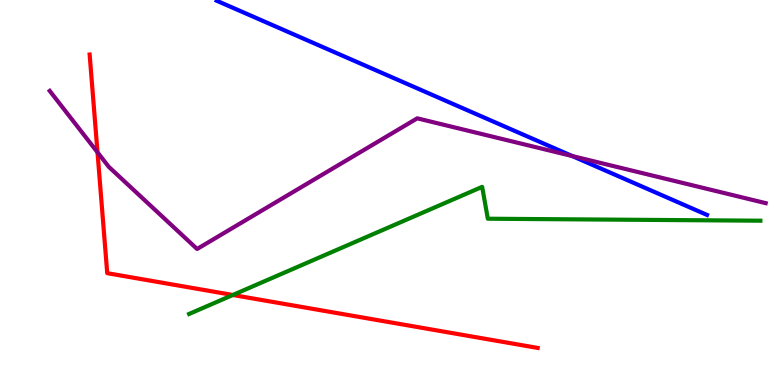[{'lines': ['blue', 'red'], 'intersections': []}, {'lines': ['green', 'red'], 'intersections': [{'x': 3.0, 'y': 2.34}]}, {'lines': ['purple', 'red'], 'intersections': [{'x': 1.26, 'y': 6.04}]}, {'lines': ['blue', 'green'], 'intersections': []}, {'lines': ['blue', 'purple'], 'intersections': [{'x': 7.38, 'y': 5.95}]}, {'lines': ['green', 'purple'], 'intersections': []}]